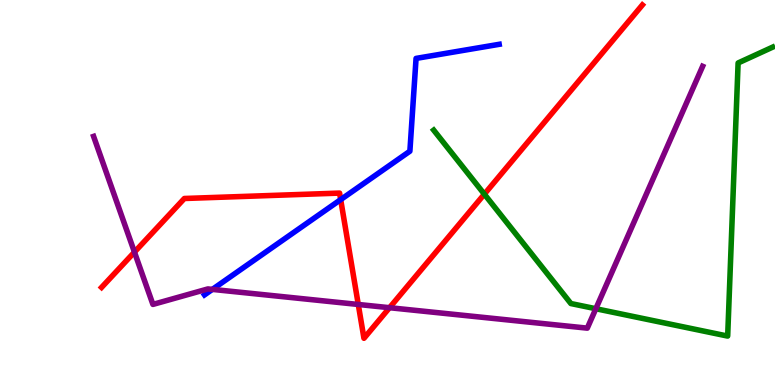[{'lines': ['blue', 'red'], 'intersections': [{'x': 4.4, 'y': 4.82}]}, {'lines': ['green', 'red'], 'intersections': [{'x': 6.25, 'y': 4.96}]}, {'lines': ['purple', 'red'], 'intersections': [{'x': 1.73, 'y': 3.45}, {'x': 4.62, 'y': 2.09}, {'x': 5.03, 'y': 2.01}]}, {'lines': ['blue', 'green'], 'intersections': []}, {'lines': ['blue', 'purple'], 'intersections': [{'x': 2.74, 'y': 2.48}]}, {'lines': ['green', 'purple'], 'intersections': [{'x': 7.69, 'y': 1.98}]}]